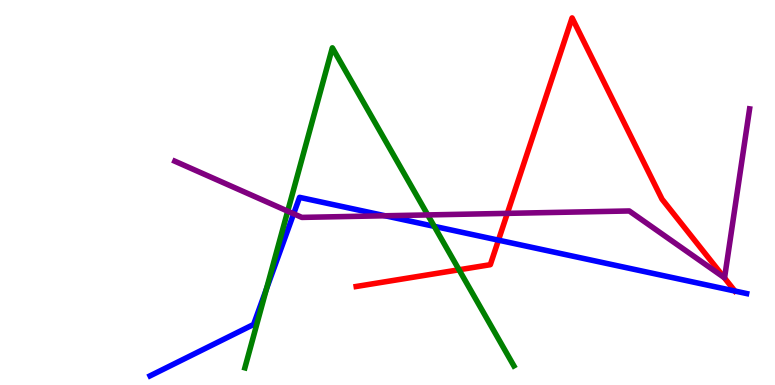[{'lines': ['blue', 'red'], 'intersections': [{'x': 6.43, 'y': 3.76}, {'x': 9.48, 'y': 2.44}]}, {'lines': ['green', 'red'], 'intersections': [{'x': 5.92, 'y': 2.99}]}, {'lines': ['purple', 'red'], 'intersections': [{'x': 6.55, 'y': 4.46}, {'x': 9.34, 'y': 2.79}]}, {'lines': ['blue', 'green'], 'intersections': [{'x': 3.44, 'y': 2.49}, {'x': 5.6, 'y': 4.12}]}, {'lines': ['blue', 'purple'], 'intersections': [{'x': 3.79, 'y': 4.45}, {'x': 4.97, 'y': 4.4}]}, {'lines': ['green', 'purple'], 'intersections': [{'x': 3.71, 'y': 4.52}, {'x': 5.52, 'y': 4.42}]}]